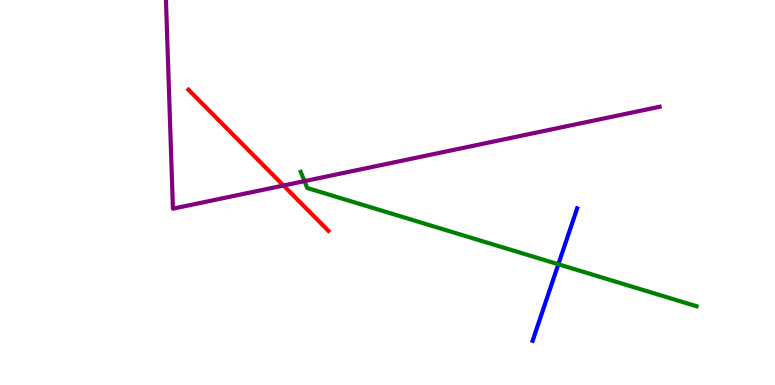[{'lines': ['blue', 'red'], 'intersections': []}, {'lines': ['green', 'red'], 'intersections': []}, {'lines': ['purple', 'red'], 'intersections': [{'x': 3.66, 'y': 5.18}]}, {'lines': ['blue', 'green'], 'intersections': [{'x': 7.2, 'y': 3.14}]}, {'lines': ['blue', 'purple'], 'intersections': []}, {'lines': ['green', 'purple'], 'intersections': [{'x': 3.93, 'y': 5.3}]}]